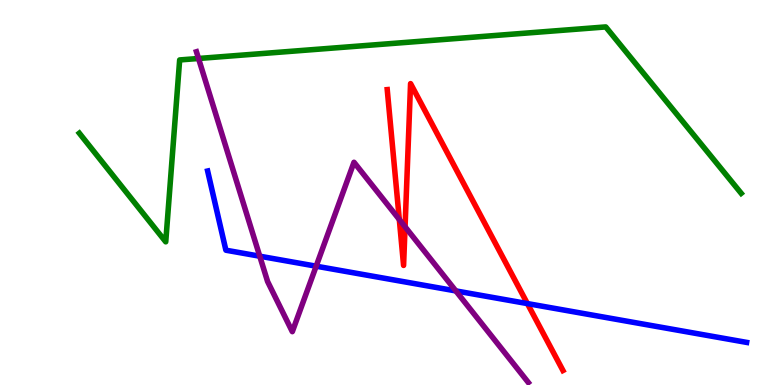[{'lines': ['blue', 'red'], 'intersections': [{'x': 6.81, 'y': 2.11}]}, {'lines': ['green', 'red'], 'intersections': []}, {'lines': ['purple', 'red'], 'intersections': [{'x': 5.15, 'y': 4.3}, {'x': 5.23, 'y': 4.11}]}, {'lines': ['blue', 'green'], 'intersections': []}, {'lines': ['blue', 'purple'], 'intersections': [{'x': 3.35, 'y': 3.35}, {'x': 4.08, 'y': 3.09}, {'x': 5.88, 'y': 2.44}]}, {'lines': ['green', 'purple'], 'intersections': [{'x': 2.56, 'y': 8.48}]}]